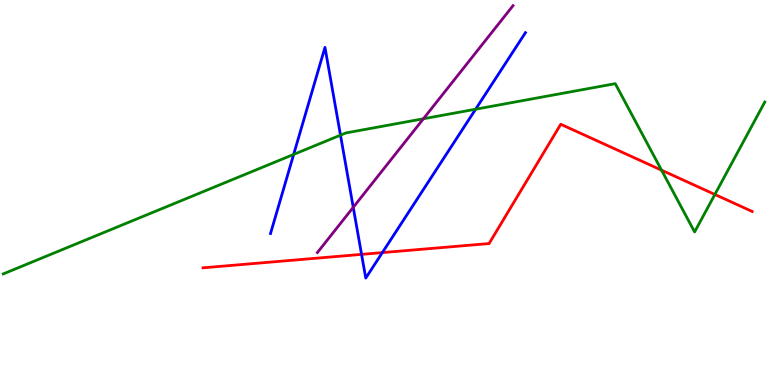[{'lines': ['blue', 'red'], 'intersections': [{'x': 4.67, 'y': 3.39}, {'x': 4.93, 'y': 3.44}]}, {'lines': ['green', 'red'], 'intersections': [{'x': 8.54, 'y': 5.58}, {'x': 9.22, 'y': 4.95}]}, {'lines': ['purple', 'red'], 'intersections': []}, {'lines': ['blue', 'green'], 'intersections': [{'x': 3.79, 'y': 5.99}, {'x': 4.39, 'y': 6.49}, {'x': 6.14, 'y': 7.16}]}, {'lines': ['blue', 'purple'], 'intersections': [{'x': 4.56, 'y': 4.62}]}, {'lines': ['green', 'purple'], 'intersections': [{'x': 5.46, 'y': 6.92}]}]